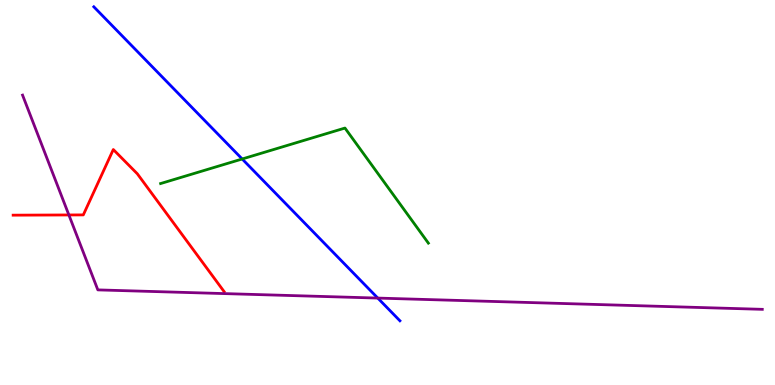[{'lines': ['blue', 'red'], 'intersections': []}, {'lines': ['green', 'red'], 'intersections': []}, {'lines': ['purple', 'red'], 'intersections': [{'x': 0.889, 'y': 4.42}]}, {'lines': ['blue', 'green'], 'intersections': [{'x': 3.12, 'y': 5.87}]}, {'lines': ['blue', 'purple'], 'intersections': [{'x': 4.87, 'y': 2.26}]}, {'lines': ['green', 'purple'], 'intersections': []}]